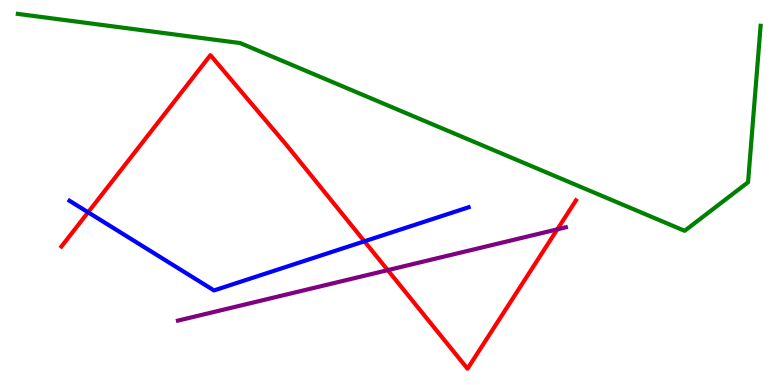[{'lines': ['blue', 'red'], 'intersections': [{'x': 1.14, 'y': 4.49}, {'x': 4.7, 'y': 3.73}]}, {'lines': ['green', 'red'], 'intersections': []}, {'lines': ['purple', 'red'], 'intersections': [{'x': 5.0, 'y': 2.98}, {'x': 7.19, 'y': 4.04}]}, {'lines': ['blue', 'green'], 'intersections': []}, {'lines': ['blue', 'purple'], 'intersections': []}, {'lines': ['green', 'purple'], 'intersections': []}]